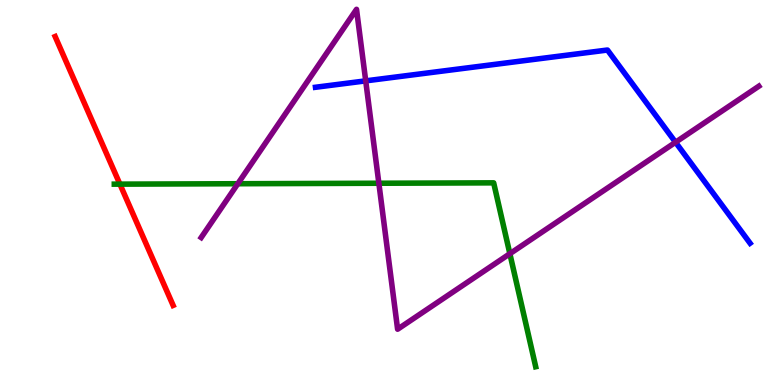[{'lines': ['blue', 'red'], 'intersections': []}, {'lines': ['green', 'red'], 'intersections': [{'x': 1.55, 'y': 5.22}]}, {'lines': ['purple', 'red'], 'intersections': []}, {'lines': ['blue', 'green'], 'intersections': []}, {'lines': ['blue', 'purple'], 'intersections': [{'x': 4.72, 'y': 7.9}, {'x': 8.72, 'y': 6.31}]}, {'lines': ['green', 'purple'], 'intersections': [{'x': 3.07, 'y': 5.23}, {'x': 4.89, 'y': 5.24}, {'x': 6.58, 'y': 3.41}]}]